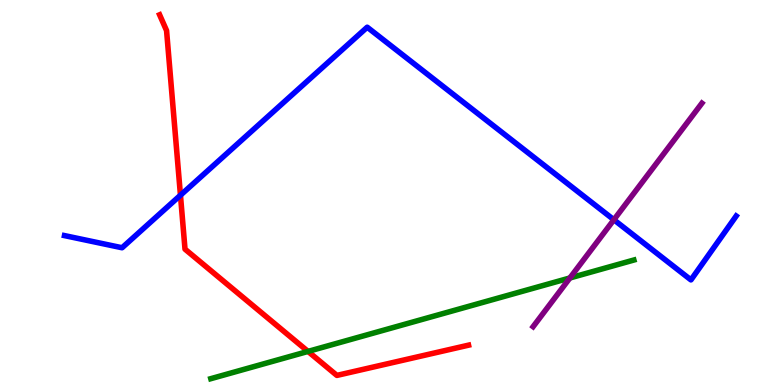[{'lines': ['blue', 'red'], 'intersections': [{'x': 2.33, 'y': 4.93}]}, {'lines': ['green', 'red'], 'intersections': [{'x': 3.97, 'y': 0.872}]}, {'lines': ['purple', 'red'], 'intersections': []}, {'lines': ['blue', 'green'], 'intersections': []}, {'lines': ['blue', 'purple'], 'intersections': [{'x': 7.92, 'y': 4.29}]}, {'lines': ['green', 'purple'], 'intersections': [{'x': 7.35, 'y': 2.78}]}]